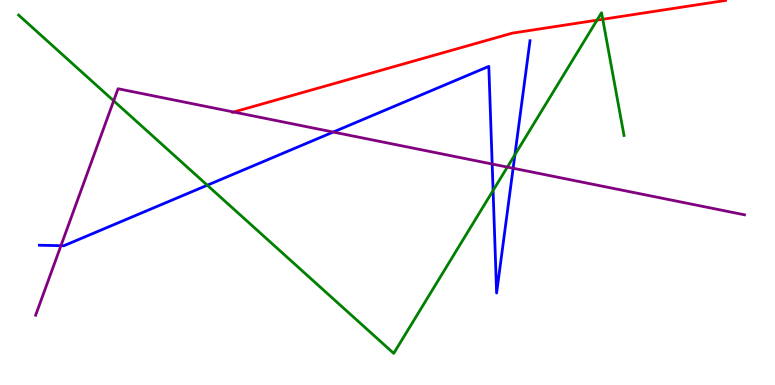[{'lines': ['blue', 'red'], 'intersections': []}, {'lines': ['green', 'red'], 'intersections': [{'x': 7.7, 'y': 9.48}, {'x': 7.78, 'y': 9.5}]}, {'lines': ['purple', 'red'], 'intersections': [{'x': 3.02, 'y': 7.09}]}, {'lines': ['blue', 'green'], 'intersections': [{'x': 2.67, 'y': 5.19}, {'x': 6.36, 'y': 5.05}, {'x': 6.64, 'y': 5.98}]}, {'lines': ['blue', 'purple'], 'intersections': [{'x': 0.786, 'y': 3.62}, {'x': 4.3, 'y': 6.57}, {'x': 6.35, 'y': 5.74}, {'x': 6.62, 'y': 5.63}]}, {'lines': ['green', 'purple'], 'intersections': [{'x': 1.47, 'y': 7.38}, {'x': 6.55, 'y': 5.66}]}]